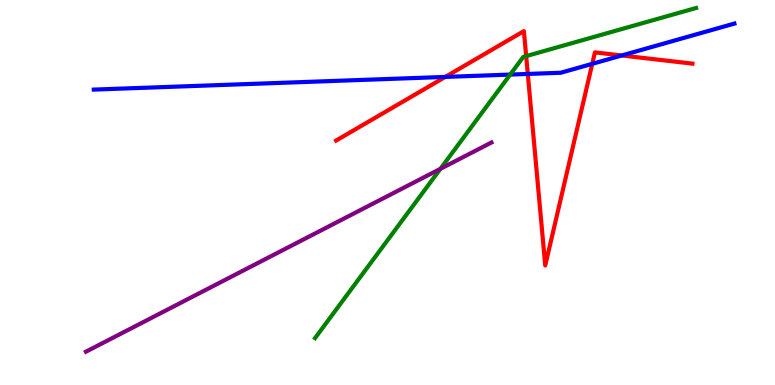[{'lines': ['blue', 'red'], 'intersections': [{'x': 5.75, 'y': 8.0}, {'x': 6.81, 'y': 8.08}, {'x': 7.64, 'y': 8.34}, {'x': 8.02, 'y': 8.56}]}, {'lines': ['green', 'red'], 'intersections': [{'x': 6.79, 'y': 8.54}]}, {'lines': ['purple', 'red'], 'intersections': []}, {'lines': ['blue', 'green'], 'intersections': [{'x': 6.58, 'y': 8.06}]}, {'lines': ['blue', 'purple'], 'intersections': []}, {'lines': ['green', 'purple'], 'intersections': [{'x': 5.68, 'y': 5.61}]}]